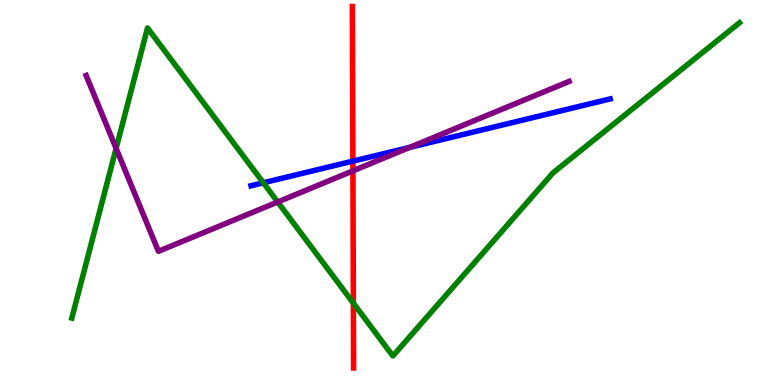[{'lines': ['blue', 'red'], 'intersections': [{'x': 4.55, 'y': 5.81}]}, {'lines': ['green', 'red'], 'intersections': [{'x': 4.56, 'y': 2.13}]}, {'lines': ['purple', 'red'], 'intersections': [{'x': 4.55, 'y': 5.56}]}, {'lines': ['blue', 'green'], 'intersections': [{'x': 3.4, 'y': 5.25}]}, {'lines': ['blue', 'purple'], 'intersections': [{'x': 5.29, 'y': 6.17}]}, {'lines': ['green', 'purple'], 'intersections': [{'x': 1.5, 'y': 6.15}, {'x': 3.58, 'y': 4.75}]}]